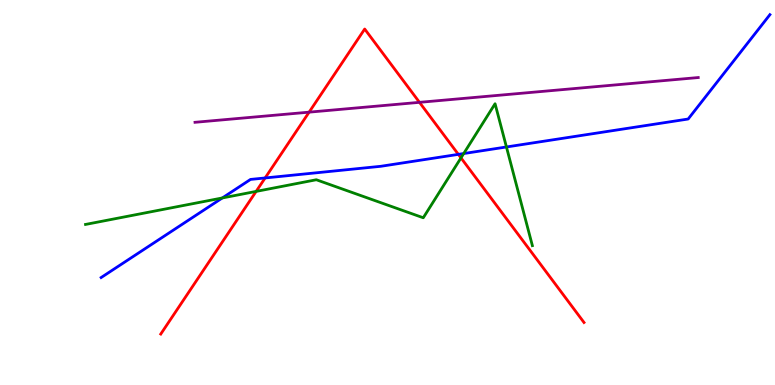[{'lines': ['blue', 'red'], 'intersections': [{'x': 3.42, 'y': 5.38}, {'x': 5.91, 'y': 5.99}]}, {'lines': ['green', 'red'], 'intersections': [{'x': 3.3, 'y': 5.03}, {'x': 5.95, 'y': 5.9}]}, {'lines': ['purple', 'red'], 'intersections': [{'x': 3.99, 'y': 7.09}, {'x': 5.41, 'y': 7.34}]}, {'lines': ['blue', 'green'], 'intersections': [{'x': 2.87, 'y': 4.86}, {'x': 5.98, 'y': 6.01}, {'x': 6.53, 'y': 6.18}]}, {'lines': ['blue', 'purple'], 'intersections': []}, {'lines': ['green', 'purple'], 'intersections': []}]